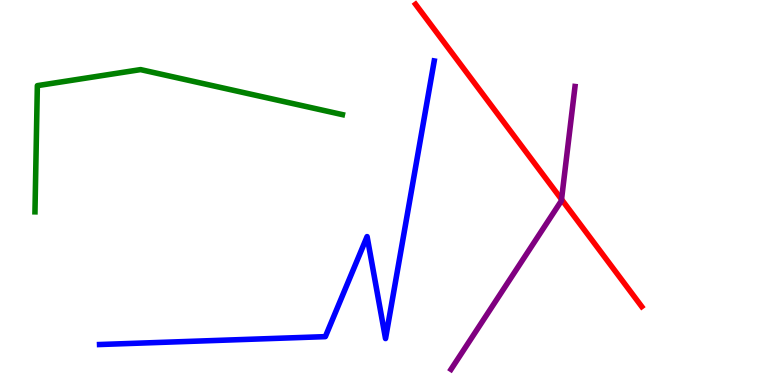[{'lines': ['blue', 'red'], 'intersections': []}, {'lines': ['green', 'red'], 'intersections': []}, {'lines': ['purple', 'red'], 'intersections': [{'x': 7.25, 'y': 4.82}]}, {'lines': ['blue', 'green'], 'intersections': []}, {'lines': ['blue', 'purple'], 'intersections': []}, {'lines': ['green', 'purple'], 'intersections': []}]